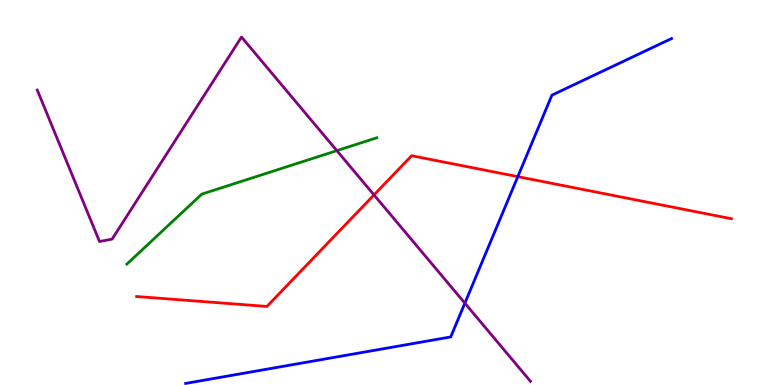[{'lines': ['blue', 'red'], 'intersections': [{'x': 6.68, 'y': 5.41}]}, {'lines': ['green', 'red'], 'intersections': []}, {'lines': ['purple', 'red'], 'intersections': [{'x': 4.83, 'y': 4.94}]}, {'lines': ['blue', 'green'], 'intersections': []}, {'lines': ['blue', 'purple'], 'intersections': [{'x': 6.0, 'y': 2.13}]}, {'lines': ['green', 'purple'], 'intersections': [{'x': 4.35, 'y': 6.09}]}]